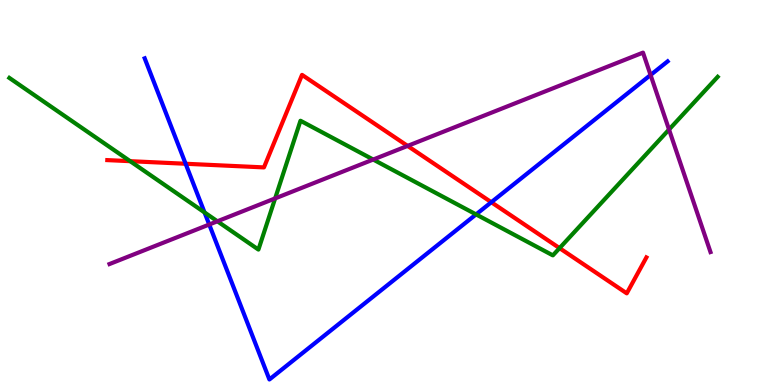[{'lines': ['blue', 'red'], 'intersections': [{'x': 2.4, 'y': 5.75}, {'x': 6.34, 'y': 4.75}]}, {'lines': ['green', 'red'], 'intersections': [{'x': 1.68, 'y': 5.81}, {'x': 7.22, 'y': 3.56}]}, {'lines': ['purple', 'red'], 'intersections': [{'x': 5.26, 'y': 6.21}]}, {'lines': ['blue', 'green'], 'intersections': [{'x': 2.64, 'y': 4.48}, {'x': 6.14, 'y': 4.43}]}, {'lines': ['blue', 'purple'], 'intersections': [{'x': 2.7, 'y': 4.17}, {'x': 8.39, 'y': 8.05}]}, {'lines': ['green', 'purple'], 'intersections': [{'x': 2.8, 'y': 4.25}, {'x': 3.55, 'y': 4.85}, {'x': 4.82, 'y': 5.86}, {'x': 8.63, 'y': 6.64}]}]